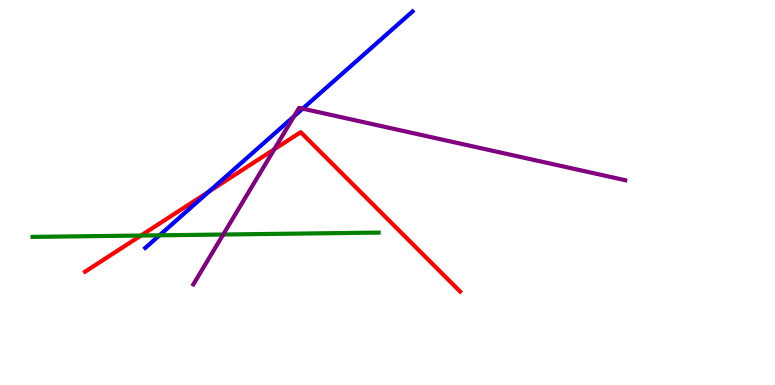[{'lines': ['blue', 'red'], 'intersections': [{'x': 2.7, 'y': 5.03}]}, {'lines': ['green', 'red'], 'intersections': [{'x': 1.82, 'y': 3.88}]}, {'lines': ['purple', 'red'], 'intersections': [{'x': 3.54, 'y': 6.12}]}, {'lines': ['blue', 'green'], 'intersections': [{'x': 2.06, 'y': 3.89}]}, {'lines': ['blue', 'purple'], 'intersections': [{'x': 3.79, 'y': 6.98}, {'x': 3.91, 'y': 7.18}]}, {'lines': ['green', 'purple'], 'intersections': [{'x': 2.88, 'y': 3.91}]}]